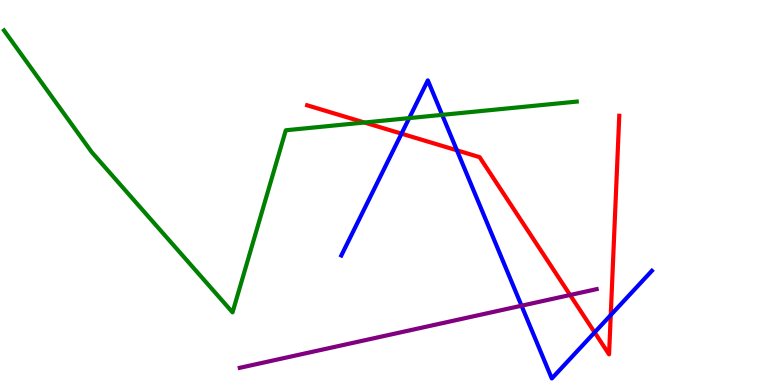[{'lines': ['blue', 'red'], 'intersections': [{'x': 5.18, 'y': 6.53}, {'x': 5.9, 'y': 6.1}, {'x': 7.67, 'y': 1.37}, {'x': 7.88, 'y': 1.82}]}, {'lines': ['green', 'red'], 'intersections': [{'x': 4.7, 'y': 6.82}]}, {'lines': ['purple', 'red'], 'intersections': [{'x': 7.36, 'y': 2.34}]}, {'lines': ['blue', 'green'], 'intersections': [{'x': 5.28, 'y': 6.93}, {'x': 5.71, 'y': 7.02}]}, {'lines': ['blue', 'purple'], 'intersections': [{'x': 6.73, 'y': 2.06}]}, {'lines': ['green', 'purple'], 'intersections': []}]